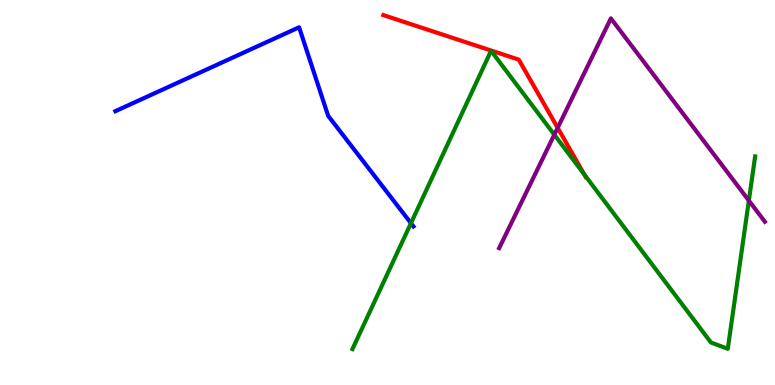[{'lines': ['blue', 'red'], 'intersections': []}, {'lines': ['green', 'red'], 'intersections': [{'x': 7.54, 'y': 5.47}]}, {'lines': ['purple', 'red'], 'intersections': [{'x': 7.2, 'y': 6.68}]}, {'lines': ['blue', 'green'], 'intersections': [{'x': 5.3, 'y': 4.2}]}, {'lines': ['blue', 'purple'], 'intersections': []}, {'lines': ['green', 'purple'], 'intersections': [{'x': 7.15, 'y': 6.5}, {'x': 9.66, 'y': 4.79}]}]